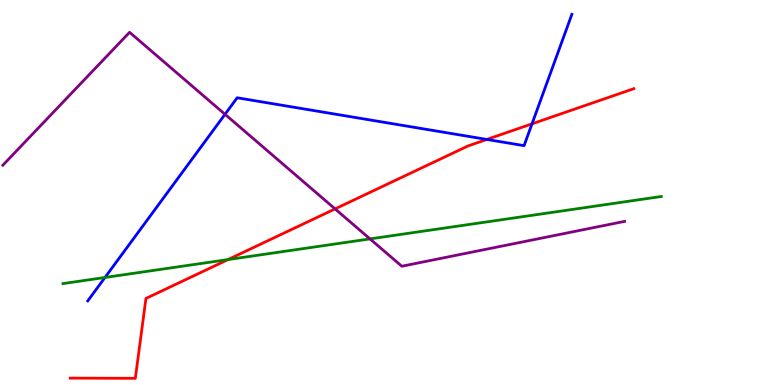[{'lines': ['blue', 'red'], 'intersections': [{'x': 6.28, 'y': 6.38}, {'x': 6.86, 'y': 6.78}]}, {'lines': ['green', 'red'], 'intersections': [{'x': 2.94, 'y': 3.26}]}, {'lines': ['purple', 'red'], 'intersections': [{'x': 4.32, 'y': 4.57}]}, {'lines': ['blue', 'green'], 'intersections': [{'x': 1.35, 'y': 2.79}]}, {'lines': ['blue', 'purple'], 'intersections': [{'x': 2.9, 'y': 7.03}]}, {'lines': ['green', 'purple'], 'intersections': [{'x': 4.77, 'y': 3.79}]}]